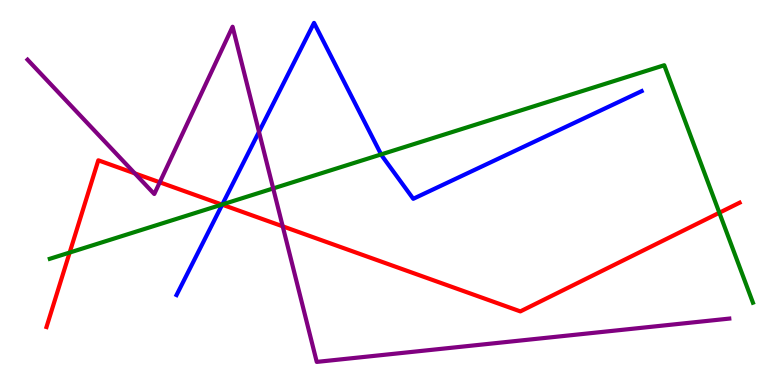[{'lines': ['blue', 'red'], 'intersections': [{'x': 2.87, 'y': 4.68}]}, {'lines': ['green', 'red'], 'intersections': [{'x': 0.899, 'y': 3.44}, {'x': 2.86, 'y': 4.69}, {'x': 9.28, 'y': 4.47}]}, {'lines': ['purple', 'red'], 'intersections': [{'x': 1.74, 'y': 5.5}, {'x': 2.06, 'y': 5.26}, {'x': 3.65, 'y': 4.12}]}, {'lines': ['blue', 'green'], 'intersections': [{'x': 2.87, 'y': 4.69}, {'x': 4.92, 'y': 5.99}]}, {'lines': ['blue', 'purple'], 'intersections': [{'x': 3.34, 'y': 6.58}]}, {'lines': ['green', 'purple'], 'intersections': [{'x': 3.53, 'y': 5.11}]}]